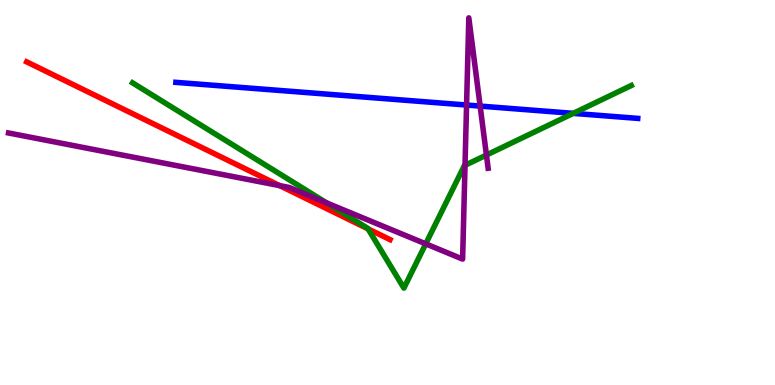[{'lines': ['blue', 'red'], 'intersections': []}, {'lines': ['green', 'red'], 'intersections': [{'x': 4.75, 'y': 4.06}]}, {'lines': ['purple', 'red'], 'intersections': [{'x': 3.61, 'y': 5.18}]}, {'lines': ['blue', 'green'], 'intersections': [{'x': 7.4, 'y': 7.06}]}, {'lines': ['blue', 'purple'], 'intersections': [{'x': 6.02, 'y': 7.27}, {'x': 6.2, 'y': 7.24}]}, {'lines': ['green', 'purple'], 'intersections': [{'x': 4.22, 'y': 4.73}, {'x': 5.49, 'y': 3.67}, {'x': 6.0, 'y': 5.71}, {'x': 6.28, 'y': 5.97}]}]